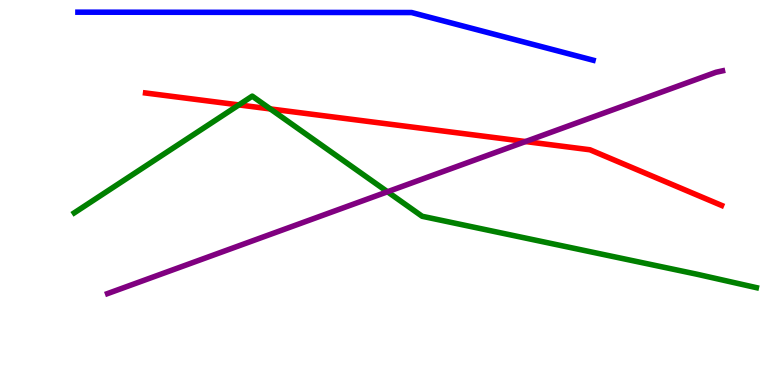[{'lines': ['blue', 'red'], 'intersections': []}, {'lines': ['green', 'red'], 'intersections': [{'x': 3.08, 'y': 7.28}, {'x': 3.49, 'y': 7.17}]}, {'lines': ['purple', 'red'], 'intersections': [{'x': 6.78, 'y': 6.32}]}, {'lines': ['blue', 'green'], 'intersections': []}, {'lines': ['blue', 'purple'], 'intersections': []}, {'lines': ['green', 'purple'], 'intersections': [{'x': 5.0, 'y': 5.02}]}]